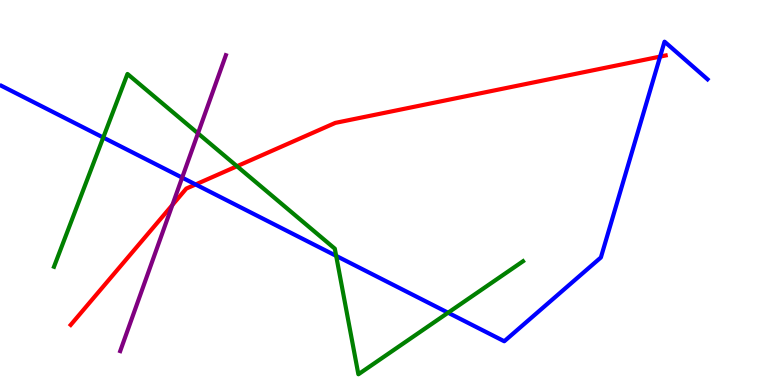[{'lines': ['blue', 'red'], 'intersections': [{'x': 2.52, 'y': 5.21}, {'x': 8.52, 'y': 8.53}]}, {'lines': ['green', 'red'], 'intersections': [{'x': 3.06, 'y': 5.68}]}, {'lines': ['purple', 'red'], 'intersections': [{'x': 2.22, 'y': 4.68}]}, {'lines': ['blue', 'green'], 'intersections': [{'x': 1.33, 'y': 6.43}, {'x': 4.34, 'y': 3.35}, {'x': 5.78, 'y': 1.88}]}, {'lines': ['blue', 'purple'], 'intersections': [{'x': 2.35, 'y': 5.39}]}, {'lines': ['green', 'purple'], 'intersections': [{'x': 2.55, 'y': 6.54}]}]